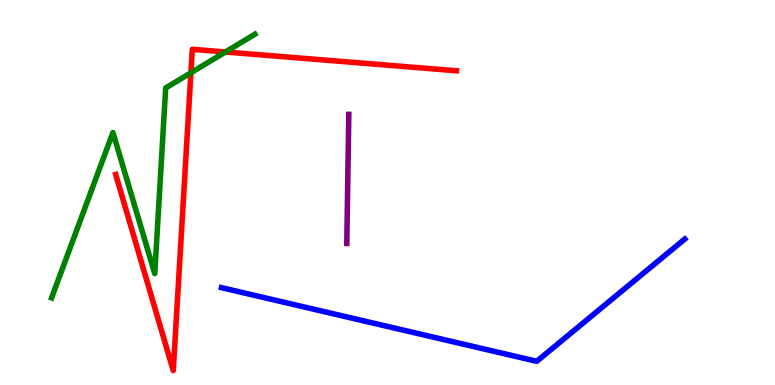[{'lines': ['blue', 'red'], 'intersections': []}, {'lines': ['green', 'red'], 'intersections': [{'x': 2.46, 'y': 8.11}, {'x': 2.91, 'y': 8.65}]}, {'lines': ['purple', 'red'], 'intersections': []}, {'lines': ['blue', 'green'], 'intersections': []}, {'lines': ['blue', 'purple'], 'intersections': []}, {'lines': ['green', 'purple'], 'intersections': []}]